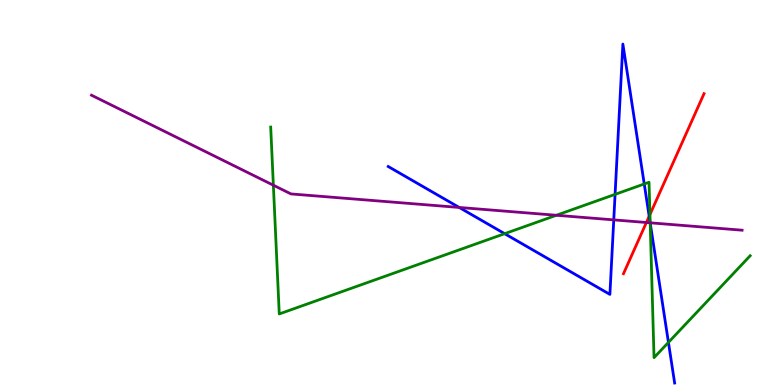[{'lines': ['blue', 'red'], 'intersections': [{'x': 8.38, 'y': 4.38}]}, {'lines': ['green', 'red'], 'intersections': [{'x': 8.39, 'y': 4.43}]}, {'lines': ['purple', 'red'], 'intersections': [{'x': 8.34, 'y': 4.22}]}, {'lines': ['blue', 'green'], 'intersections': [{'x': 6.51, 'y': 3.93}, {'x': 7.94, 'y': 4.95}, {'x': 8.31, 'y': 5.22}, {'x': 8.39, 'y': 4.21}, {'x': 8.62, 'y': 1.11}]}, {'lines': ['blue', 'purple'], 'intersections': [{'x': 5.93, 'y': 4.61}, {'x': 7.92, 'y': 4.29}, {'x': 8.39, 'y': 4.21}]}, {'lines': ['green', 'purple'], 'intersections': [{'x': 3.53, 'y': 5.19}, {'x': 7.18, 'y': 4.41}, {'x': 8.39, 'y': 4.21}]}]